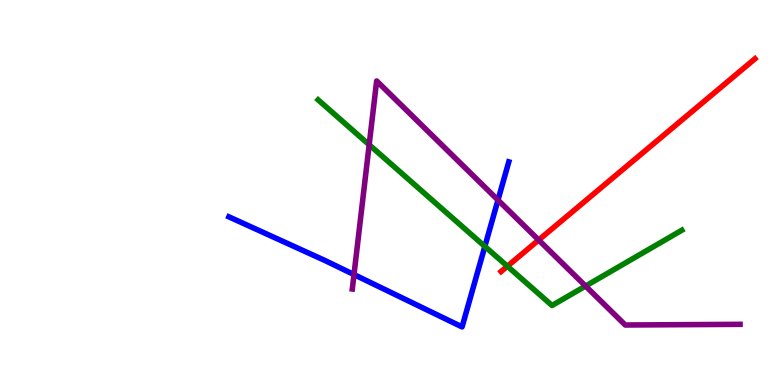[{'lines': ['blue', 'red'], 'intersections': []}, {'lines': ['green', 'red'], 'intersections': [{'x': 6.55, 'y': 3.09}]}, {'lines': ['purple', 'red'], 'intersections': [{'x': 6.95, 'y': 3.77}]}, {'lines': ['blue', 'green'], 'intersections': [{'x': 6.26, 'y': 3.6}]}, {'lines': ['blue', 'purple'], 'intersections': [{'x': 4.57, 'y': 2.87}, {'x': 6.43, 'y': 4.8}]}, {'lines': ['green', 'purple'], 'intersections': [{'x': 4.76, 'y': 6.24}, {'x': 7.56, 'y': 2.57}]}]